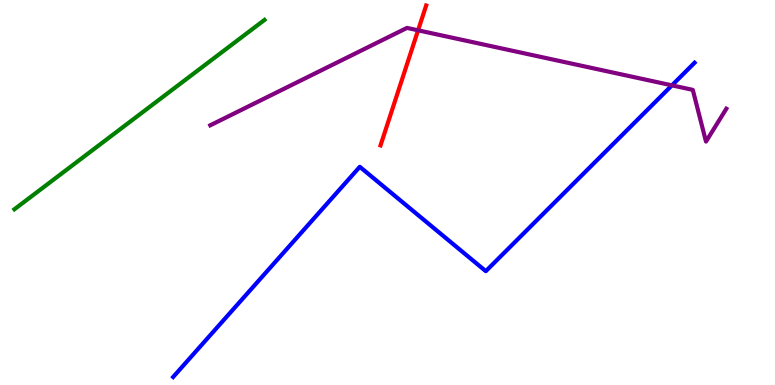[{'lines': ['blue', 'red'], 'intersections': []}, {'lines': ['green', 'red'], 'intersections': []}, {'lines': ['purple', 'red'], 'intersections': [{'x': 5.39, 'y': 9.21}]}, {'lines': ['blue', 'green'], 'intersections': []}, {'lines': ['blue', 'purple'], 'intersections': [{'x': 8.67, 'y': 7.78}]}, {'lines': ['green', 'purple'], 'intersections': []}]